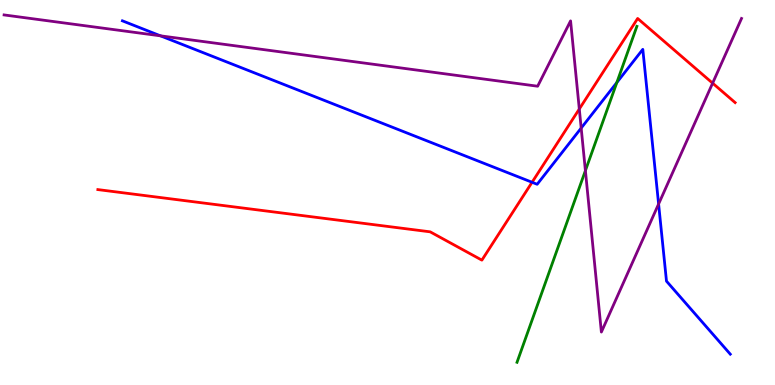[{'lines': ['blue', 'red'], 'intersections': [{'x': 6.87, 'y': 5.27}]}, {'lines': ['green', 'red'], 'intersections': []}, {'lines': ['purple', 'red'], 'intersections': [{'x': 7.47, 'y': 7.17}, {'x': 9.2, 'y': 7.84}]}, {'lines': ['blue', 'green'], 'intersections': [{'x': 7.96, 'y': 7.86}]}, {'lines': ['blue', 'purple'], 'intersections': [{'x': 2.07, 'y': 9.07}, {'x': 7.5, 'y': 6.67}, {'x': 8.5, 'y': 4.7}]}, {'lines': ['green', 'purple'], 'intersections': [{'x': 7.55, 'y': 5.57}]}]